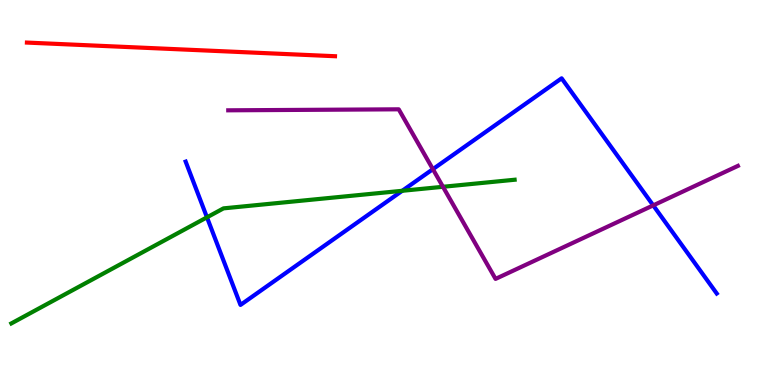[{'lines': ['blue', 'red'], 'intersections': []}, {'lines': ['green', 'red'], 'intersections': []}, {'lines': ['purple', 'red'], 'intersections': []}, {'lines': ['blue', 'green'], 'intersections': [{'x': 2.67, 'y': 4.36}, {'x': 5.19, 'y': 5.04}]}, {'lines': ['blue', 'purple'], 'intersections': [{'x': 5.59, 'y': 5.61}, {'x': 8.43, 'y': 4.67}]}, {'lines': ['green', 'purple'], 'intersections': [{'x': 5.72, 'y': 5.15}]}]